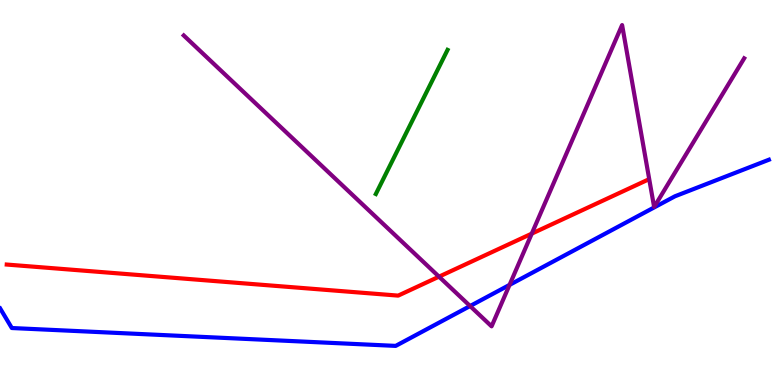[{'lines': ['blue', 'red'], 'intersections': []}, {'lines': ['green', 'red'], 'intersections': []}, {'lines': ['purple', 'red'], 'intersections': [{'x': 5.66, 'y': 2.81}, {'x': 6.86, 'y': 3.93}]}, {'lines': ['blue', 'green'], 'intersections': []}, {'lines': ['blue', 'purple'], 'intersections': [{'x': 6.07, 'y': 2.05}, {'x': 6.57, 'y': 2.6}]}, {'lines': ['green', 'purple'], 'intersections': []}]